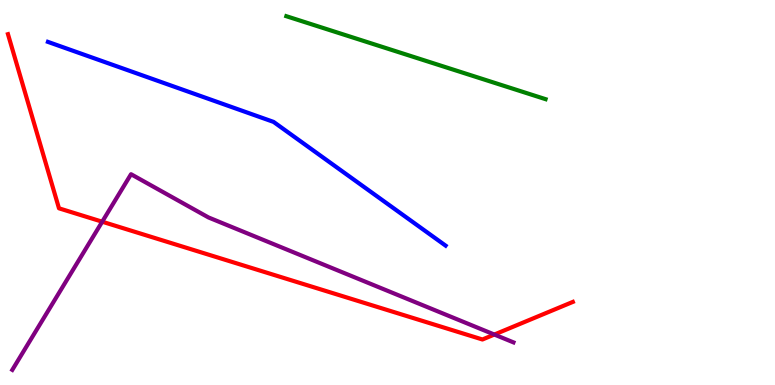[{'lines': ['blue', 'red'], 'intersections': []}, {'lines': ['green', 'red'], 'intersections': []}, {'lines': ['purple', 'red'], 'intersections': [{'x': 1.32, 'y': 4.24}, {'x': 6.38, 'y': 1.31}]}, {'lines': ['blue', 'green'], 'intersections': []}, {'lines': ['blue', 'purple'], 'intersections': []}, {'lines': ['green', 'purple'], 'intersections': []}]